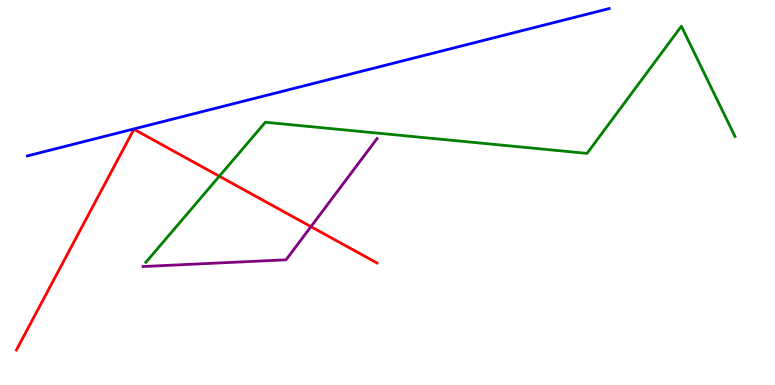[{'lines': ['blue', 'red'], 'intersections': []}, {'lines': ['green', 'red'], 'intersections': [{'x': 2.83, 'y': 5.42}]}, {'lines': ['purple', 'red'], 'intersections': [{'x': 4.01, 'y': 4.11}]}, {'lines': ['blue', 'green'], 'intersections': []}, {'lines': ['blue', 'purple'], 'intersections': []}, {'lines': ['green', 'purple'], 'intersections': []}]